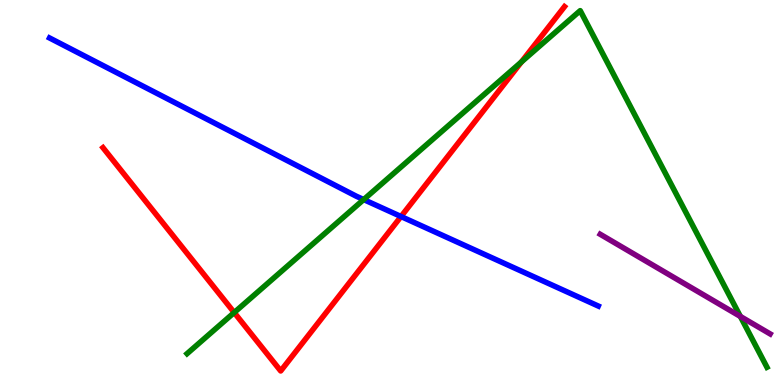[{'lines': ['blue', 'red'], 'intersections': [{'x': 5.17, 'y': 4.38}]}, {'lines': ['green', 'red'], 'intersections': [{'x': 3.02, 'y': 1.88}, {'x': 6.73, 'y': 8.39}]}, {'lines': ['purple', 'red'], 'intersections': []}, {'lines': ['blue', 'green'], 'intersections': [{'x': 4.69, 'y': 4.82}]}, {'lines': ['blue', 'purple'], 'intersections': []}, {'lines': ['green', 'purple'], 'intersections': [{'x': 9.55, 'y': 1.78}]}]